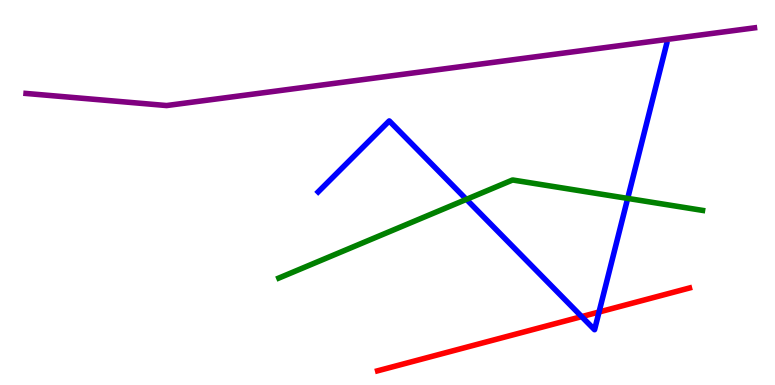[{'lines': ['blue', 'red'], 'intersections': [{'x': 7.51, 'y': 1.78}, {'x': 7.73, 'y': 1.9}]}, {'lines': ['green', 'red'], 'intersections': []}, {'lines': ['purple', 'red'], 'intersections': []}, {'lines': ['blue', 'green'], 'intersections': [{'x': 6.02, 'y': 4.82}, {'x': 8.1, 'y': 4.85}]}, {'lines': ['blue', 'purple'], 'intersections': []}, {'lines': ['green', 'purple'], 'intersections': []}]